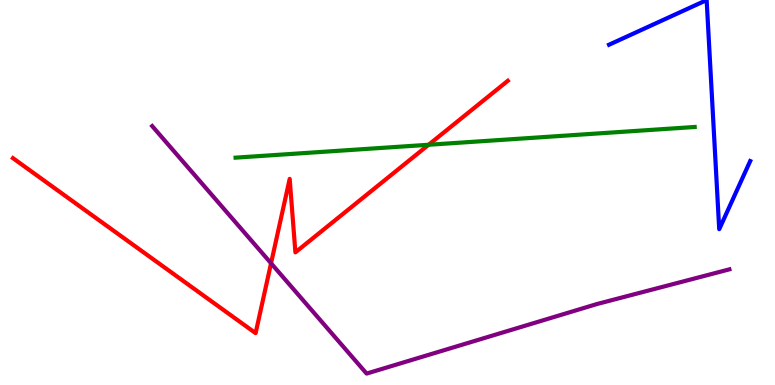[{'lines': ['blue', 'red'], 'intersections': []}, {'lines': ['green', 'red'], 'intersections': [{'x': 5.53, 'y': 6.24}]}, {'lines': ['purple', 'red'], 'intersections': [{'x': 3.5, 'y': 3.16}]}, {'lines': ['blue', 'green'], 'intersections': []}, {'lines': ['blue', 'purple'], 'intersections': []}, {'lines': ['green', 'purple'], 'intersections': []}]